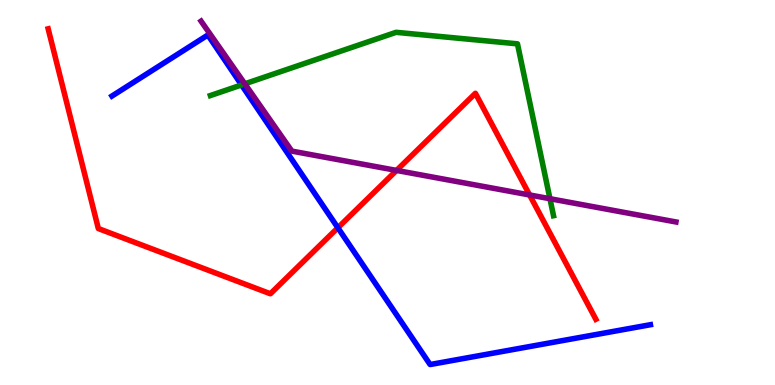[{'lines': ['blue', 'red'], 'intersections': [{'x': 4.36, 'y': 4.08}]}, {'lines': ['green', 'red'], 'intersections': []}, {'lines': ['purple', 'red'], 'intersections': [{'x': 5.12, 'y': 5.57}, {'x': 6.83, 'y': 4.94}]}, {'lines': ['blue', 'green'], 'intersections': [{'x': 3.12, 'y': 7.79}]}, {'lines': ['blue', 'purple'], 'intersections': []}, {'lines': ['green', 'purple'], 'intersections': [{'x': 3.16, 'y': 7.82}, {'x': 7.1, 'y': 4.84}]}]